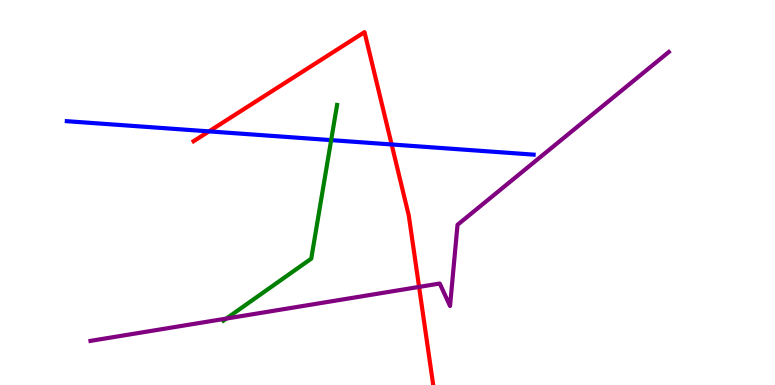[{'lines': ['blue', 'red'], 'intersections': [{'x': 2.7, 'y': 6.59}, {'x': 5.05, 'y': 6.25}]}, {'lines': ['green', 'red'], 'intersections': []}, {'lines': ['purple', 'red'], 'intersections': [{'x': 5.41, 'y': 2.55}]}, {'lines': ['blue', 'green'], 'intersections': [{'x': 4.27, 'y': 6.36}]}, {'lines': ['blue', 'purple'], 'intersections': []}, {'lines': ['green', 'purple'], 'intersections': [{'x': 2.92, 'y': 1.73}]}]